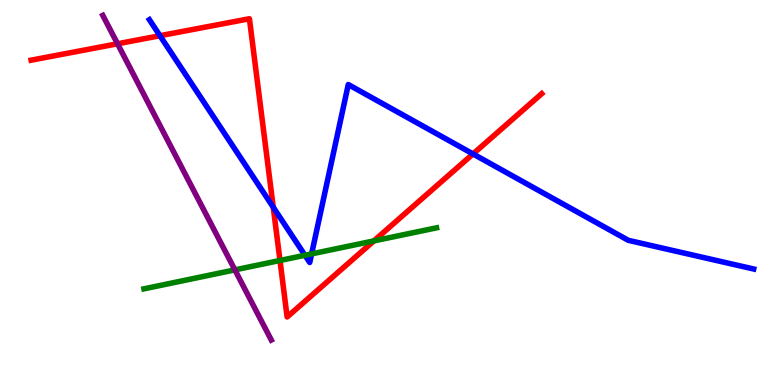[{'lines': ['blue', 'red'], 'intersections': [{'x': 2.06, 'y': 9.07}, {'x': 3.53, 'y': 4.62}, {'x': 6.1, 'y': 6.0}]}, {'lines': ['green', 'red'], 'intersections': [{'x': 3.61, 'y': 3.23}, {'x': 4.82, 'y': 3.74}]}, {'lines': ['purple', 'red'], 'intersections': [{'x': 1.52, 'y': 8.86}]}, {'lines': ['blue', 'green'], 'intersections': [{'x': 3.94, 'y': 3.37}, {'x': 4.02, 'y': 3.41}]}, {'lines': ['blue', 'purple'], 'intersections': []}, {'lines': ['green', 'purple'], 'intersections': [{'x': 3.03, 'y': 2.99}]}]